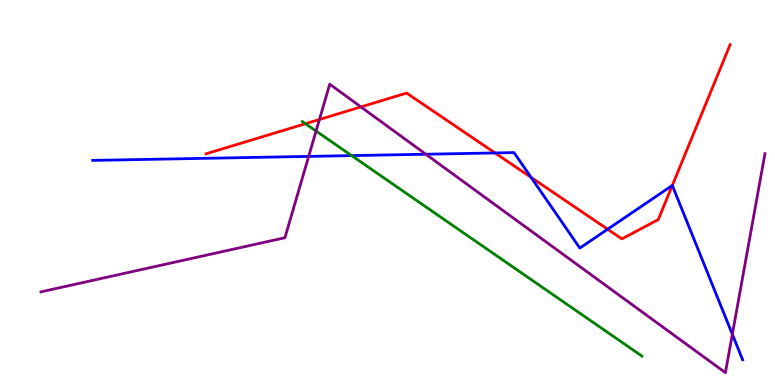[{'lines': ['blue', 'red'], 'intersections': [{'x': 6.39, 'y': 6.03}, {'x': 6.85, 'y': 5.39}, {'x': 7.84, 'y': 4.05}, {'x': 8.67, 'y': 5.18}]}, {'lines': ['green', 'red'], 'intersections': [{'x': 3.94, 'y': 6.79}]}, {'lines': ['purple', 'red'], 'intersections': [{'x': 4.12, 'y': 6.9}, {'x': 4.66, 'y': 7.22}]}, {'lines': ['blue', 'green'], 'intersections': [{'x': 4.54, 'y': 5.96}]}, {'lines': ['blue', 'purple'], 'intersections': [{'x': 3.98, 'y': 5.94}, {'x': 5.49, 'y': 5.99}, {'x': 9.45, 'y': 1.32}]}, {'lines': ['green', 'purple'], 'intersections': [{'x': 4.08, 'y': 6.6}]}]